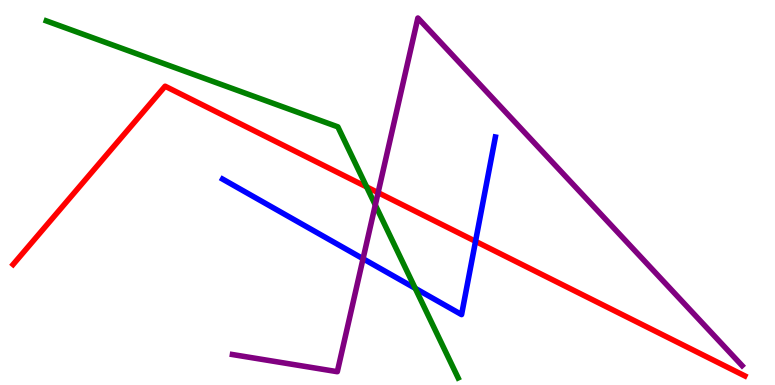[{'lines': ['blue', 'red'], 'intersections': [{'x': 6.14, 'y': 3.73}]}, {'lines': ['green', 'red'], 'intersections': [{'x': 4.73, 'y': 5.14}]}, {'lines': ['purple', 'red'], 'intersections': [{'x': 4.88, 'y': 5.0}]}, {'lines': ['blue', 'green'], 'intersections': [{'x': 5.36, 'y': 2.51}]}, {'lines': ['blue', 'purple'], 'intersections': [{'x': 4.68, 'y': 3.28}]}, {'lines': ['green', 'purple'], 'intersections': [{'x': 4.84, 'y': 4.68}]}]